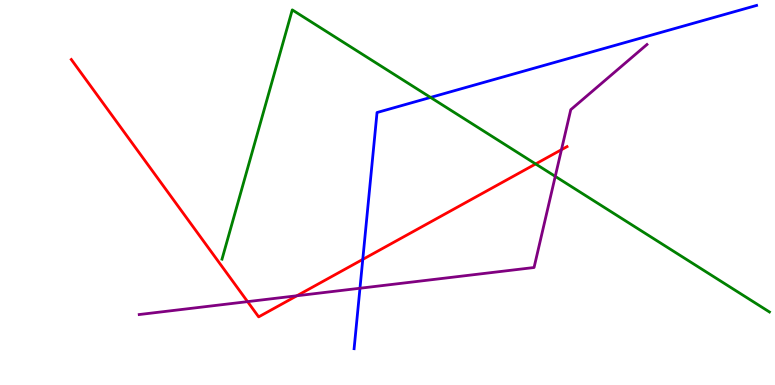[{'lines': ['blue', 'red'], 'intersections': [{'x': 4.68, 'y': 3.26}]}, {'lines': ['green', 'red'], 'intersections': [{'x': 6.91, 'y': 5.74}]}, {'lines': ['purple', 'red'], 'intersections': [{'x': 3.19, 'y': 2.17}, {'x': 3.83, 'y': 2.32}, {'x': 7.24, 'y': 6.11}]}, {'lines': ['blue', 'green'], 'intersections': [{'x': 5.56, 'y': 7.47}]}, {'lines': ['blue', 'purple'], 'intersections': [{'x': 4.64, 'y': 2.51}]}, {'lines': ['green', 'purple'], 'intersections': [{'x': 7.16, 'y': 5.42}]}]